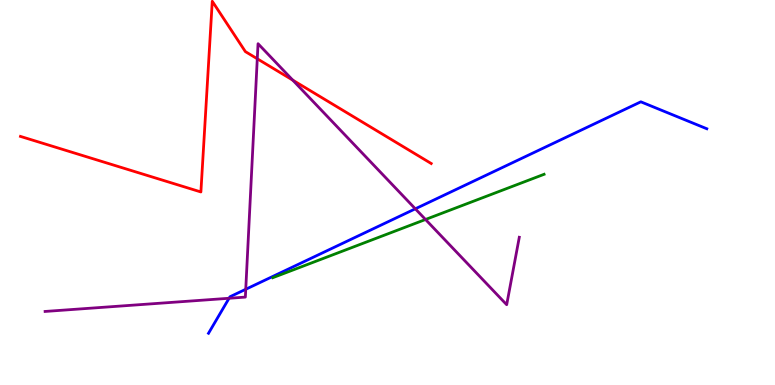[{'lines': ['blue', 'red'], 'intersections': []}, {'lines': ['green', 'red'], 'intersections': []}, {'lines': ['purple', 'red'], 'intersections': [{'x': 3.32, 'y': 8.47}, {'x': 3.78, 'y': 7.92}]}, {'lines': ['blue', 'green'], 'intersections': []}, {'lines': ['blue', 'purple'], 'intersections': [{'x': 2.96, 'y': 2.25}, {'x': 3.17, 'y': 2.49}, {'x': 5.36, 'y': 4.58}]}, {'lines': ['green', 'purple'], 'intersections': [{'x': 5.49, 'y': 4.3}]}]